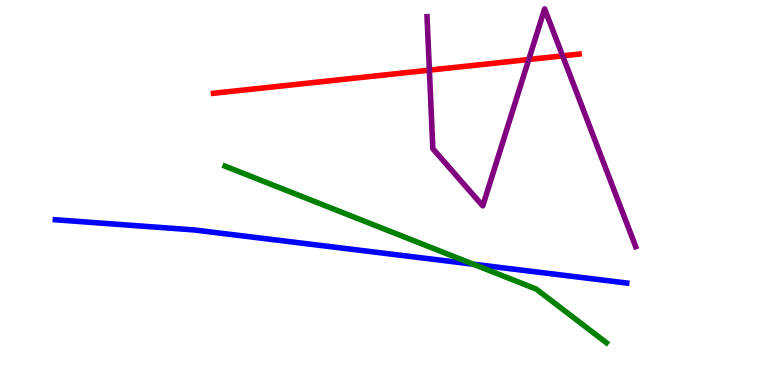[{'lines': ['blue', 'red'], 'intersections': []}, {'lines': ['green', 'red'], 'intersections': []}, {'lines': ['purple', 'red'], 'intersections': [{'x': 5.54, 'y': 8.18}, {'x': 6.82, 'y': 8.45}, {'x': 7.26, 'y': 8.55}]}, {'lines': ['blue', 'green'], 'intersections': [{'x': 6.11, 'y': 3.14}]}, {'lines': ['blue', 'purple'], 'intersections': []}, {'lines': ['green', 'purple'], 'intersections': []}]